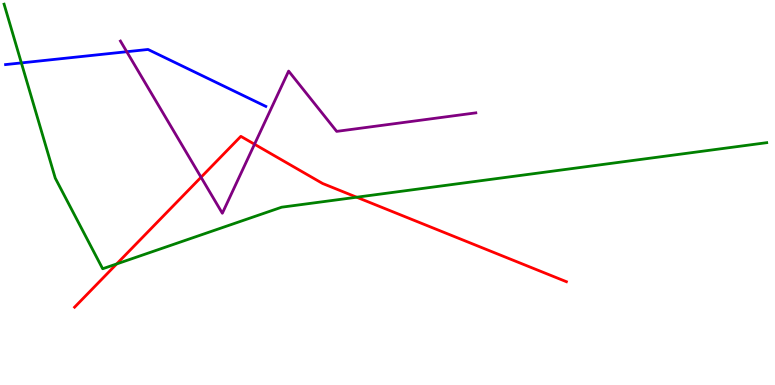[{'lines': ['blue', 'red'], 'intersections': []}, {'lines': ['green', 'red'], 'intersections': [{'x': 1.51, 'y': 3.14}, {'x': 4.6, 'y': 4.88}]}, {'lines': ['purple', 'red'], 'intersections': [{'x': 2.59, 'y': 5.4}, {'x': 3.28, 'y': 6.25}]}, {'lines': ['blue', 'green'], 'intersections': [{'x': 0.276, 'y': 8.37}]}, {'lines': ['blue', 'purple'], 'intersections': [{'x': 1.64, 'y': 8.66}]}, {'lines': ['green', 'purple'], 'intersections': []}]